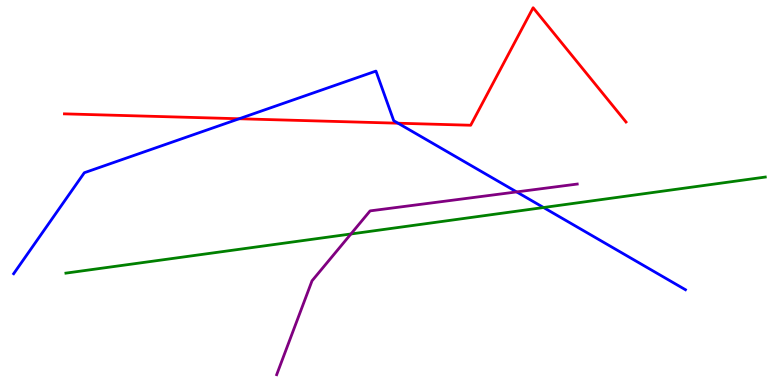[{'lines': ['blue', 'red'], 'intersections': [{'x': 3.09, 'y': 6.92}, {'x': 5.14, 'y': 6.8}]}, {'lines': ['green', 'red'], 'intersections': []}, {'lines': ['purple', 'red'], 'intersections': []}, {'lines': ['blue', 'green'], 'intersections': [{'x': 7.01, 'y': 4.61}]}, {'lines': ['blue', 'purple'], 'intersections': [{'x': 6.67, 'y': 5.02}]}, {'lines': ['green', 'purple'], 'intersections': [{'x': 4.53, 'y': 3.92}]}]